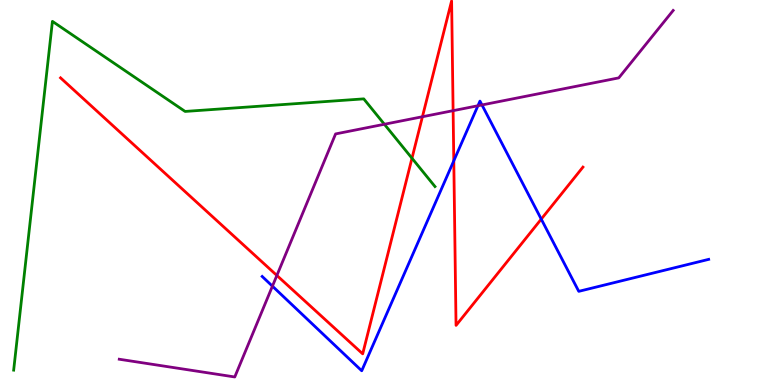[{'lines': ['blue', 'red'], 'intersections': [{'x': 5.86, 'y': 5.82}, {'x': 6.98, 'y': 4.31}]}, {'lines': ['green', 'red'], 'intersections': [{'x': 5.32, 'y': 5.89}]}, {'lines': ['purple', 'red'], 'intersections': [{'x': 3.57, 'y': 2.85}, {'x': 5.45, 'y': 6.97}, {'x': 5.85, 'y': 7.13}]}, {'lines': ['blue', 'green'], 'intersections': []}, {'lines': ['blue', 'purple'], 'intersections': [{'x': 3.52, 'y': 2.57}, {'x': 6.17, 'y': 7.25}, {'x': 6.22, 'y': 7.27}]}, {'lines': ['green', 'purple'], 'intersections': [{'x': 4.96, 'y': 6.77}]}]